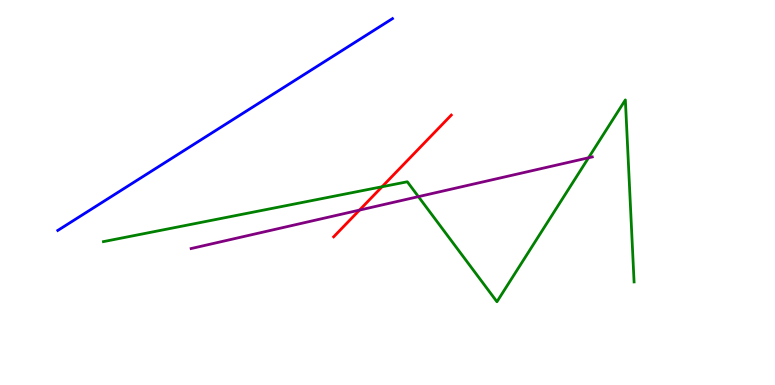[{'lines': ['blue', 'red'], 'intersections': []}, {'lines': ['green', 'red'], 'intersections': [{'x': 4.93, 'y': 5.15}]}, {'lines': ['purple', 'red'], 'intersections': [{'x': 4.64, 'y': 4.54}]}, {'lines': ['blue', 'green'], 'intersections': []}, {'lines': ['blue', 'purple'], 'intersections': []}, {'lines': ['green', 'purple'], 'intersections': [{'x': 5.4, 'y': 4.89}, {'x': 7.59, 'y': 5.9}]}]